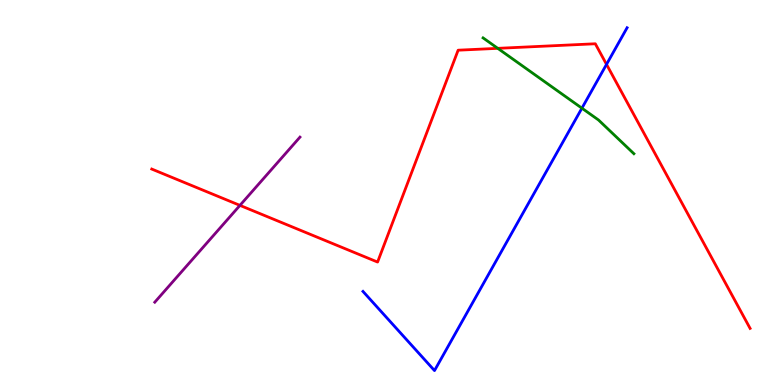[{'lines': ['blue', 'red'], 'intersections': [{'x': 7.83, 'y': 8.33}]}, {'lines': ['green', 'red'], 'intersections': [{'x': 6.42, 'y': 8.74}]}, {'lines': ['purple', 'red'], 'intersections': [{'x': 3.1, 'y': 4.67}]}, {'lines': ['blue', 'green'], 'intersections': [{'x': 7.51, 'y': 7.19}]}, {'lines': ['blue', 'purple'], 'intersections': []}, {'lines': ['green', 'purple'], 'intersections': []}]